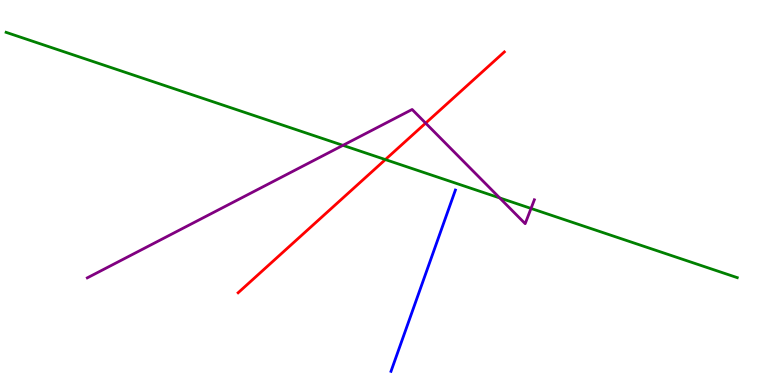[{'lines': ['blue', 'red'], 'intersections': []}, {'lines': ['green', 'red'], 'intersections': [{'x': 4.97, 'y': 5.86}]}, {'lines': ['purple', 'red'], 'intersections': [{'x': 5.49, 'y': 6.8}]}, {'lines': ['blue', 'green'], 'intersections': []}, {'lines': ['blue', 'purple'], 'intersections': []}, {'lines': ['green', 'purple'], 'intersections': [{'x': 4.42, 'y': 6.22}, {'x': 6.45, 'y': 4.86}, {'x': 6.85, 'y': 4.59}]}]